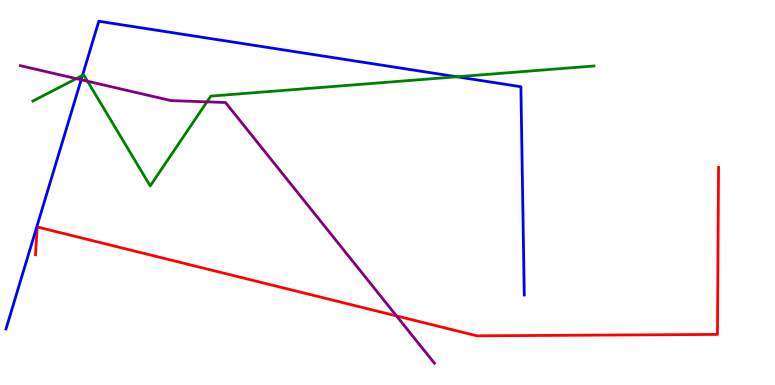[{'lines': ['blue', 'red'], 'intersections': []}, {'lines': ['green', 'red'], 'intersections': []}, {'lines': ['purple', 'red'], 'intersections': [{'x': 5.12, 'y': 1.79}]}, {'lines': ['blue', 'green'], 'intersections': [{'x': 1.06, 'y': 8.04}, {'x': 5.89, 'y': 8.01}]}, {'lines': ['blue', 'purple'], 'intersections': [{'x': 1.05, 'y': 7.93}]}, {'lines': ['green', 'purple'], 'intersections': [{'x': 0.984, 'y': 7.96}, {'x': 1.13, 'y': 7.89}, {'x': 2.67, 'y': 7.35}]}]